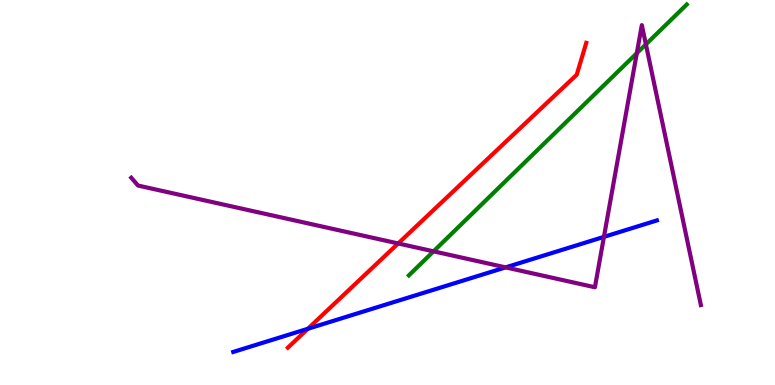[{'lines': ['blue', 'red'], 'intersections': [{'x': 3.97, 'y': 1.46}]}, {'lines': ['green', 'red'], 'intersections': []}, {'lines': ['purple', 'red'], 'intersections': [{'x': 5.14, 'y': 3.68}]}, {'lines': ['blue', 'green'], 'intersections': []}, {'lines': ['blue', 'purple'], 'intersections': [{'x': 6.52, 'y': 3.06}, {'x': 7.79, 'y': 3.85}]}, {'lines': ['green', 'purple'], 'intersections': [{'x': 5.59, 'y': 3.47}, {'x': 8.22, 'y': 8.62}, {'x': 8.33, 'y': 8.85}]}]